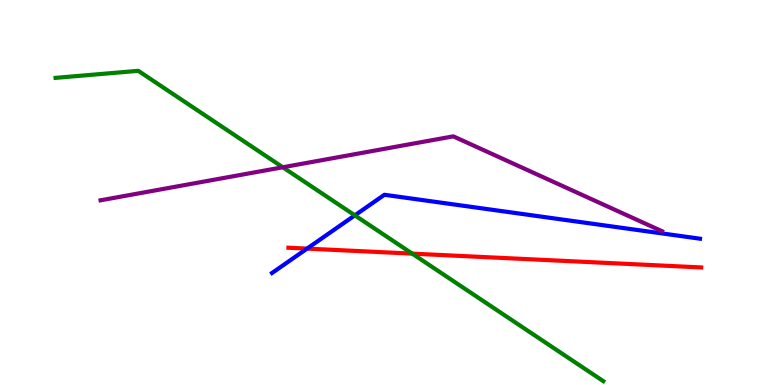[{'lines': ['blue', 'red'], 'intersections': [{'x': 3.96, 'y': 3.54}]}, {'lines': ['green', 'red'], 'intersections': [{'x': 5.32, 'y': 3.41}]}, {'lines': ['purple', 'red'], 'intersections': []}, {'lines': ['blue', 'green'], 'intersections': [{'x': 4.58, 'y': 4.41}]}, {'lines': ['blue', 'purple'], 'intersections': []}, {'lines': ['green', 'purple'], 'intersections': [{'x': 3.65, 'y': 5.66}]}]